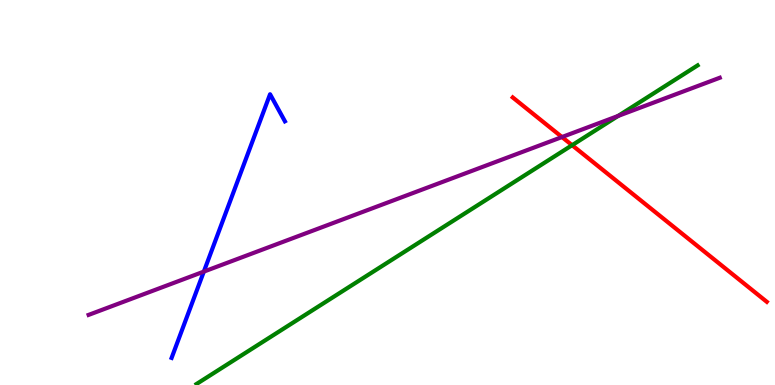[{'lines': ['blue', 'red'], 'intersections': []}, {'lines': ['green', 'red'], 'intersections': [{'x': 7.38, 'y': 6.23}]}, {'lines': ['purple', 'red'], 'intersections': [{'x': 7.25, 'y': 6.44}]}, {'lines': ['blue', 'green'], 'intersections': []}, {'lines': ['blue', 'purple'], 'intersections': [{'x': 2.63, 'y': 2.95}]}, {'lines': ['green', 'purple'], 'intersections': [{'x': 7.98, 'y': 6.99}]}]